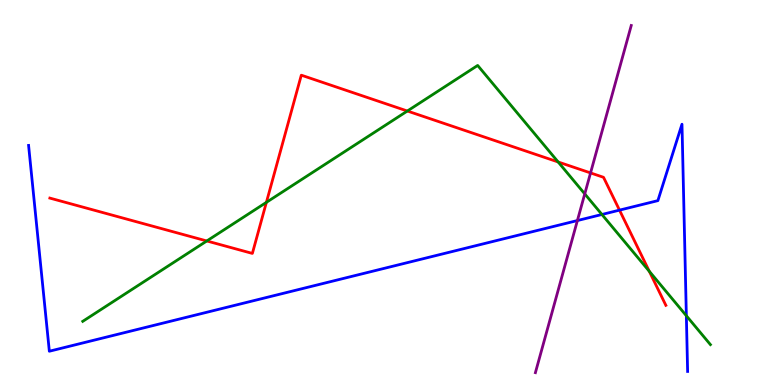[{'lines': ['blue', 'red'], 'intersections': [{'x': 7.99, 'y': 4.54}]}, {'lines': ['green', 'red'], 'intersections': [{'x': 2.67, 'y': 3.74}, {'x': 3.44, 'y': 4.74}, {'x': 5.26, 'y': 7.12}, {'x': 7.2, 'y': 5.79}, {'x': 8.38, 'y': 2.95}]}, {'lines': ['purple', 'red'], 'intersections': [{'x': 7.62, 'y': 5.51}]}, {'lines': ['blue', 'green'], 'intersections': [{'x': 7.77, 'y': 4.43}, {'x': 8.86, 'y': 1.8}]}, {'lines': ['blue', 'purple'], 'intersections': [{'x': 7.45, 'y': 4.27}]}, {'lines': ['green', 'purple'], 'intersections': [{'x': 7.55, 'y': 4.96}]}]